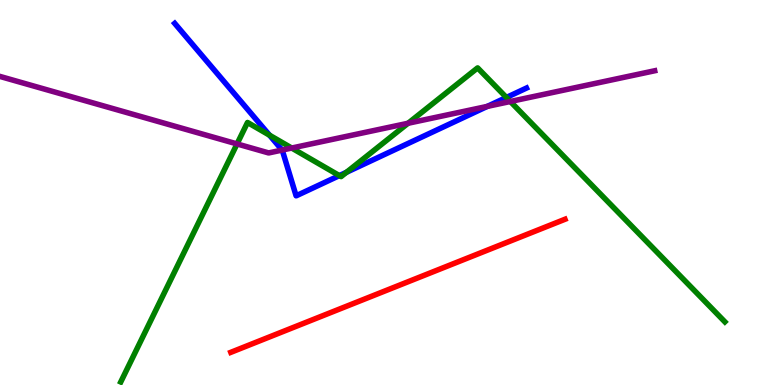[{'lines': ['blue', 'red'], 'intersections': []}, {'lines': ['green', 'red'], 'intersections': []}, {'lines': ['purple', 'red'], 'intersections': []}, {'lines': ['blue', 'green'], 'intersections': [{'x': 3.48, 'y': 6.49}, {'x': 4.38, 'y': 5.44}, {'x': 4.47, 'y': 5.53}, {'x': 6.53, 'y': 7.47}]}, {'lines': ['blue', 'purple'], 'intersections': [{'x': 3.64, 'y': 6.1}, {'x': 6.29, 'y': 7.24}]}, {'lines': ['green', 'purple'], 'intersections': [{'x': 3.06, 'y': 6.26}, {'x': 3.76, 'y': 6.16}, {'x': 5.27, 'y': 6.8}, {'x': 6.58, 'y': 7.36}]}]